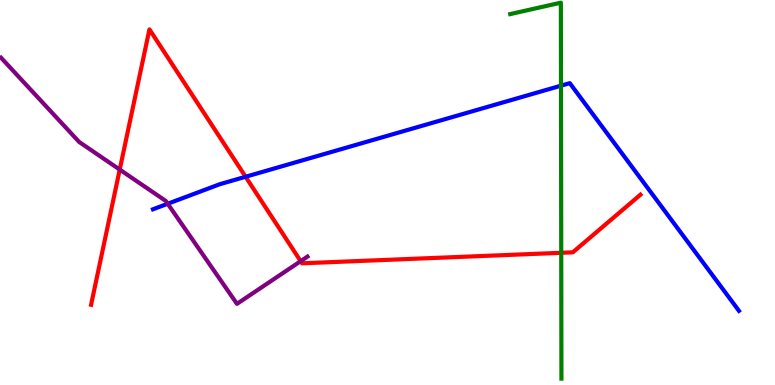[{'lines': ['blue', 'red'], 'intersections': [{'x': 3.17, 'y': 5.41}]}, {'lines': ['green', 'red'], 'intersections': [{'x': 7.24, 'y': 3.43}]}, {'lines': ['purple', 'red'], 'intersections': [{'x': 1.54, 'y': 5.6}, {'x': 3.88, 'y': 3.22}]}, {'lines': ['blue', 'green'], 'intersections': [{'x': 7.24, 'y': 7.77}]}, {'lines': ['blue', 'purple'], 'intersections': [{'x': 2.16, 'y': 4.71}]}, {'lines': ['green', 'purple'], 'intersections': []}]